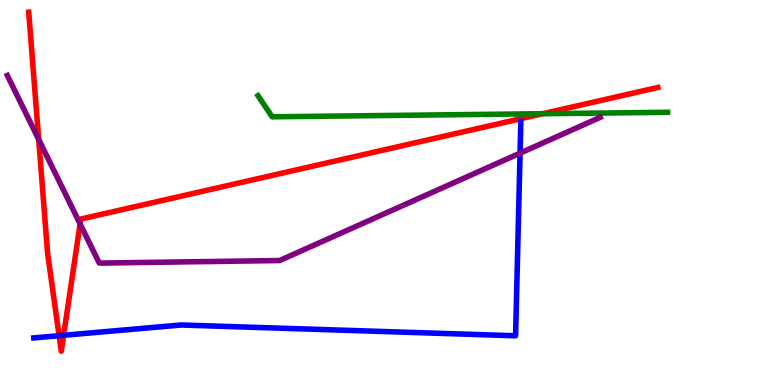[{'lines': ['blue', 'red'], 'intersections': [{'x': 0.763, 'y': 1.28}, {'x': 0.821, 'y': 1.29}]}, {'lines': ['green', 'red'], 'intersections': [{'x': 7.0, 'y': 7.05}]}, {'lines': ['purple', 'red'], 'intersections': [{'x': 0.499, 'y': 6.38}, {'x': 1.03, 'y': 4.18}]}, {'lines': ['blue', 'green'], 'intersections': []}, {'lines': ['blue', 'purple'], 'intersections': [{'x': 6.71, 'y': 6.02}]}, {'lines': ['green', 'purple'], 'intersections': []}]